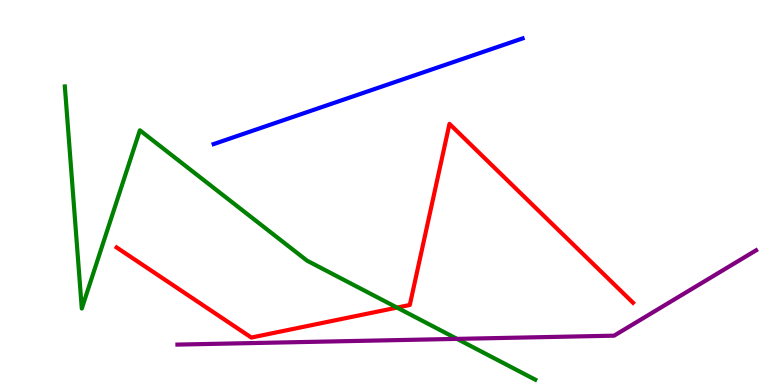[{'lines': ['blue', 'red'], 'intersections': []}, {'lines': ['green', 'red'], 'intersections': [{'x': 5.12, 'y': 2.01}]}, {'lines': ['purple', 'red'], 'intersections': []}, {'lines': ['blue', 'green'], 'intersections': []}, {'lines': ['blue', 'purple'], 'intersections': []}, {'lines': ['green', 'purple'], 'intersections': [{'x': 5.9, 'y': 1.2}]}]